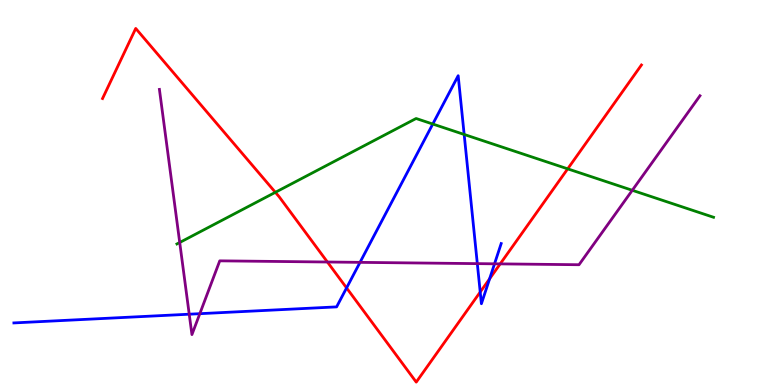[{'lines': ['blue', 'red'], 'intersections': [{'x': 4.47, 'y': 2.52}, {'x': 6.2, 'y': 2.41}, {'x': 6.32, 'y': 2.76}]}, {'lines': ['green', 'red'], 'intersections': [{'x': 3.55, 'y': 5.0}, {'x': 7.33, 'y': 5.61}]}, {'lines': ['purple', 'red'], 'intersections': [{'x': 4.22, 'y': 3.19}, {'x': 6.45, 'y': 3.15}]}, {'lines': ['blue', 'green'], 'intersections': [{'x': 5.58, 'y': 6.78}, {'x': 5.99, 'y': 6.51}]}, {'lines': ['blue', 'purple'], 'intersections': [{'x': 2.44, 'y': 1.84}, {'x': 2.58, 'y': 1.85}, {'x': 4.65, 'y': 3.19}, {'x': 6.16, 'y': 3.15}, {'x': 6.38, 'y': 3.15}]}, {'lines': ['green', 'purple'], 'intersections': [{'x': 2.32, 'y': 3.7}, {'x': 8.16, 'y': 5.06}]}]